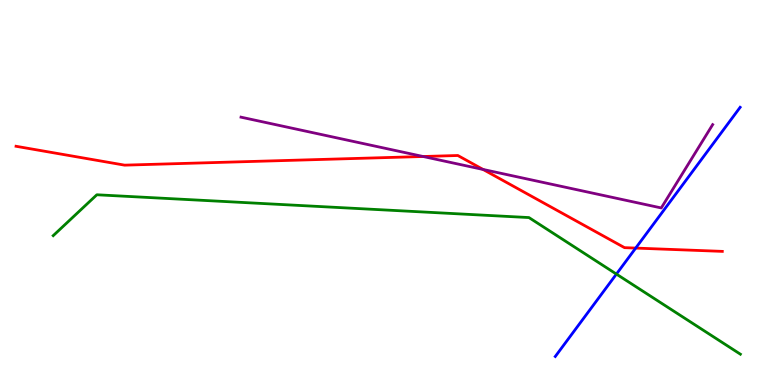[{'lines': ['blue', 'red'], 'intersections': [{'x': 8.2, 'y': 3.56}]}, {'lines': ['green', 'red'], 'intersections': []}, {'lines': ['purple', 'red'], 'intersections': [{'x': 5.46, 'y': 5.93}, {'x': 6.23, 'y': 5.6}]}, {'lines': ['blue', 'green'], 'intersections': [{'x': 7.95, 'y': 2.88}]}, {'lines': ['blue', 'purple'], 'intersections': []}, {'lines': ['green', 'purple'], 'intersections': []}]